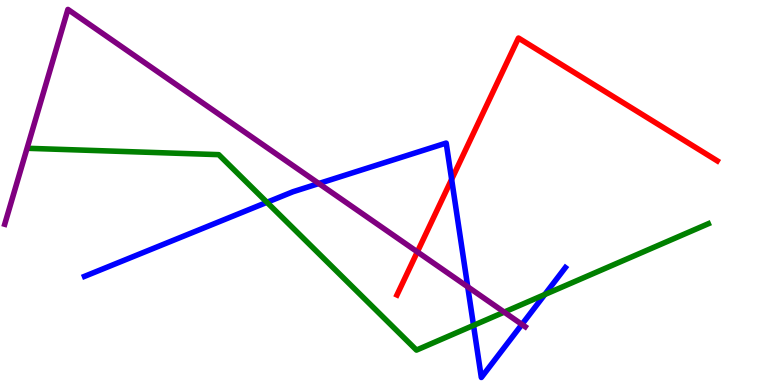[{'lines': ['blue', 'red'], 'intersections': [{'x': 5.83, 'y': 5.34}]}, {'lines': ['green', 'red'], 'intersections': []}, {'lines': ['purple', 'red'], 'intersections': [{'x': 5.39, 'y': 3.46}]}, {'lines': ['blue', 'green'], 'intersections': [{'x': 3.44, 'y': 4.75}, {'x': 6.11, 'y': 1.55}, {'x': 7.03, 'y': 2.35}]}, {'lines': ['blue', 'purple'], 'intersections': [{'x': 4.11, 'y': 5.23}, {'x': 6.04, 'y': 2.55}, {'x': 6.73, 'y': 1.57}]}, {'lines': ['green', 'purple'], 'intersections': [{'x': 6.51, 'y': 1.89}]}]